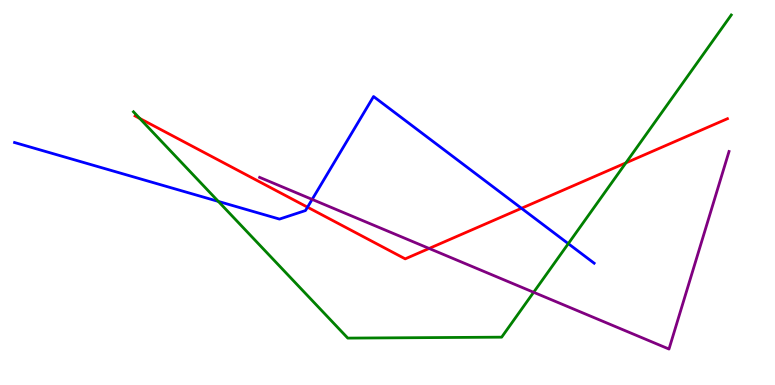[{'lines': ['blue', 'red'], 'intersections': [{'x': 3.97, 'y': 4.62}, {'x': 6.73, 'y': 4.59}]}, {'lines': ['green', 'red'], 'intersections': [{'x': 1.8, 'y': 6.92}, {'x': 8.08, 'y': 5.77}]}, {'lines': ['purple', 'red'], 'intersections': [{'x': 5.54, 'y': 3.55}]}, {'lines': ['blue', 'green'], 'intersections': [{'x': 2.82, 'y': 4.77}, {'x': 7.33, 'y': 3.67}]}, {'lines': ['blue', 'purple'], 'intersections': [{'x': 4.03, 'y': 4.82}]}, {'lines': ['green', 'purple'], 'intersections': [{'x': 6.89, 'y': 2.41}]}]